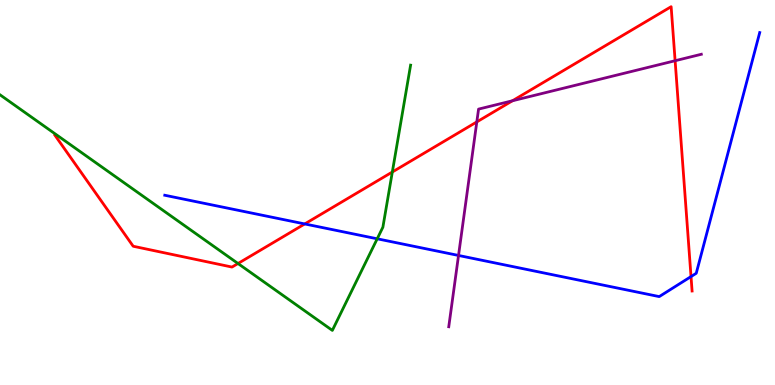[{'lines': ['blue', 'red'], 'intersections': [{'x': 3.93, 'y': 4.18}, {'x': 8.92, 'y': 2.82}]}, {'lines': ['green', 'red'], 'intersections': [{'x': 3.07, 'y': 3.16}, {'x': 5.06, 'y': 5.53}]}, {'lines': ['purple', 'red'], 'intersections': [{'x': 6.15, 'y': 6.83}, {'x': 6.61, 'y': 7.38}, {'x': 8.71, 'y': 8.42}]}, {'lines': ['blue', 'green'], 'intersections': [{'x': 4.87, 'y': 3.8}]}, {'lines': ['blue', 'purple'], 'intersections': [{'x': 5.92, 'y': 3.36}]}, {'lines': ['green', 'purple'], 'intersections': []}]